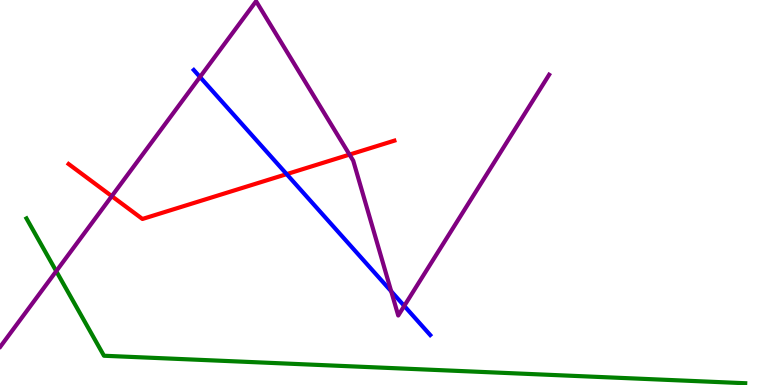[{'lines': ['blue', 'red'], 'intersections': [{'x': 3.7, 'y': 5.48}]}, {'lines': ['green', 'red'], 'intersections': []}, {'lines': ['purple', 'red'], 'intersections': [{'x': 1.44, 'y': 4.91}, {'x': 4.51, 'y': 5.98}]}, {'lines': ['blue', 'green'], 'intersections': []}, {'lines': ['blue', 'purple'], 'intersections': [{'x': 2.58, 'y': 8.0}, {'x': 5.05, 'y': 2.43}, {'x': 5.22, 'y': 2.05}]}, {'lines': ['green', 'purple'], 'intersections': [{'x': 0.726, 'y': 2.96}]}]